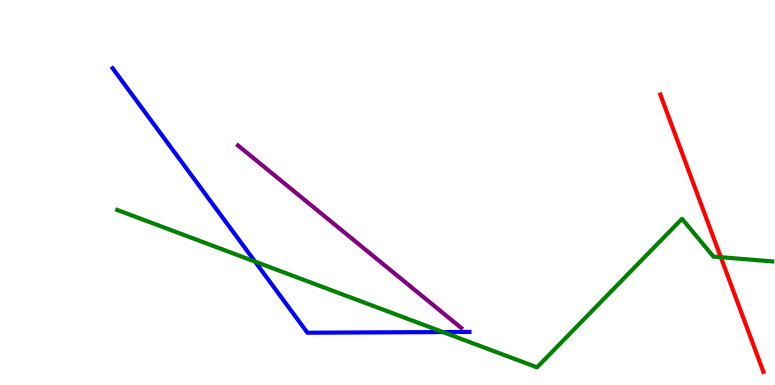[{'lines': ['blue', 'red'], 'intersections': []}, {'lines': ['green', 'red'], 'intersections': [{'x': 9.3, 'y': 3.32}]}, {'lines': ['purple', 'red'], 'intersections': []}, {'lines': ['blue', 'green'], 'intersections': [{'x': 3.29, 'y': 3.2}, {'x': 5.72, 'y': 1.37}]}, {'lines': ['blue', 'purple'], 'intersections': []}, {'lines': ['green', 'purple'], 'intersections': []}]